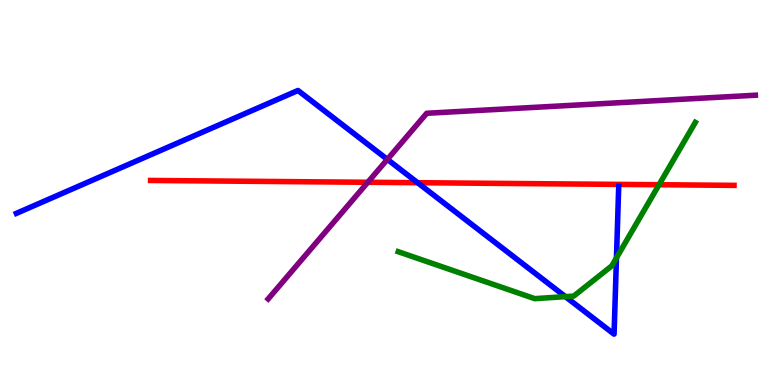[{'lines': ['blue', 'red'], 'intersections': [{'x': 5.39, 'y': 5.25}]}, {'lines': ['green', 'red'], 'intersections': [{'x': 8.5, 'y': 5.2}]}, {'lines': ['purple', 'red'], 'intersections': [{'x': 4.75, 'y': 5.27}]}, {'lines': ['blue', 'green'], 'intersections': [{'x': 7.3, 'y': 2.3}, {'x': 7.95, 'y': 3.3}]}, {'lines': ['blue', 'purple'], 'intersections': [{'x': 5.0, 'y': 5.86}]}, {'lines': ['green', 'purple'], 'intersections': []}]